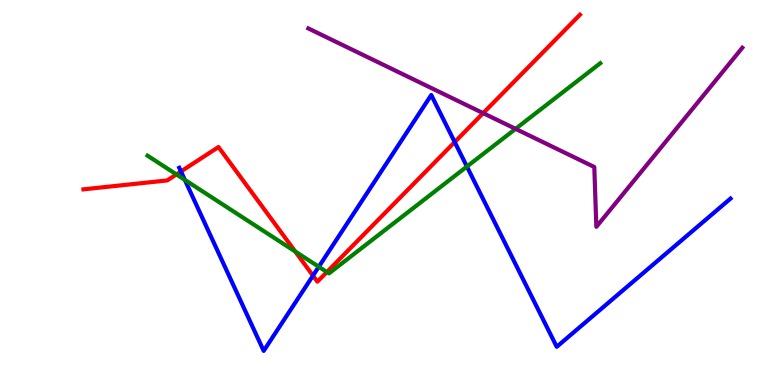[{'lines': ['blue', 'red'], 'intersections': [{'x': 2.33, 'y': 5.55}, {'x': 4.04, 'y': 2.84}, {'x': 5.87, 'y': 6.31}]}, {'lines': ['green', 'red'], 'intersections': [{'x': 2.28, 'y': 5.47}, {'x': 3.81, 'y': 3.47}, {'x': 4.22, 'y': 2.93}]}, {'lines': ['purple', 'red'], 'intersections': [{'x': 6.23, 'y': 7.06}]}, {'lines': ['blue', 'green'], 'intersections': [{'x': 2.39, 'y': 5.33}, {'x': 4.11, 'y': 3.07}, {'x': 6.02, 'y': 5.67}]}, {'lines': ['blue', 'purple'], 'intersections': []}, {'lines': ['green', 'purple'], 'intersections': [{'x': 6.65, 'y': 6.65}]}]